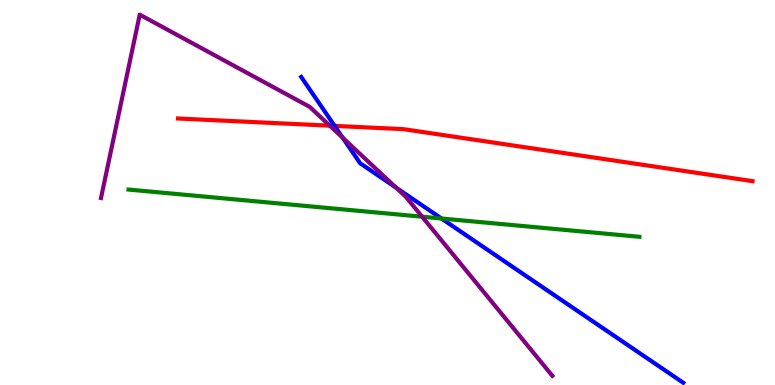[{'lines': ['blue', 'red'], 'intersections': [{'x': 4.32, 'y': 6.73}]}, {'lines': ['green', 'red'], 'intersections': []}, {'lines': ['purple', 'red'], 'intersections': [{'x': 4.26, 'y': 6.74}]}, {'lines': ['blue', 'green'], 'intersections': [{'x': 5.7, 'y': 4.32}]}, {'lines': ['blue', 'purple'], 'intersections': [{'x': 4.42, 'y': 6.42}, {'x': 5.11, 'y': 5.12}]}, {'lines': ['green', 'purple'], 'intersections': [{'x': 5.45, 'y': 4.37}]}]